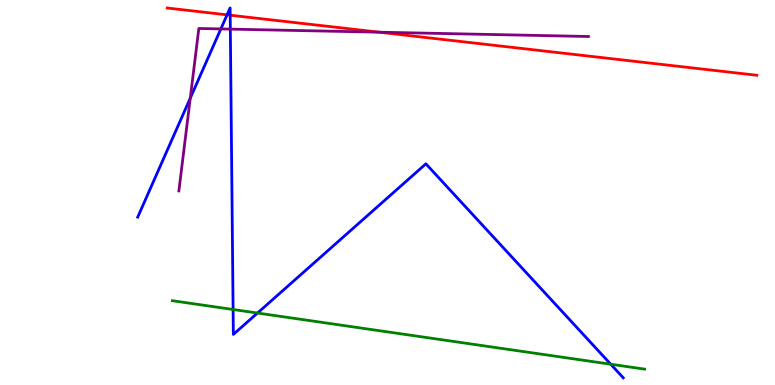[{'lines': ['blue', 'red'], 'intersections': [{'x': 2.93, 'y': 9.61}, {'x': 2.97, 'y': 9.61}]}, {'lines': ['green', 'red'], 'intersections': []}, {'lines': ['purple', 'red'], 'intersections': [{'x': 4.89, 'y': 9.16}]}, {'lines': ['blue', 'green'], 'intersections': [{'x': 3.01, 'y': 1.96}, {'x': 3.32, 'y': 1.87}, {'x': 7.88, 'y': 0.54}]}, {'lines': ['blue', 'purple'], 'intersections': [{'x': 2.46, 'y': 7.45}, {'x': 2.85, 'y': 9.25}, {'x': 2.97, 'y': 9.24}]}, {'lines': ['green', 'purple'], 'intersections': []}]